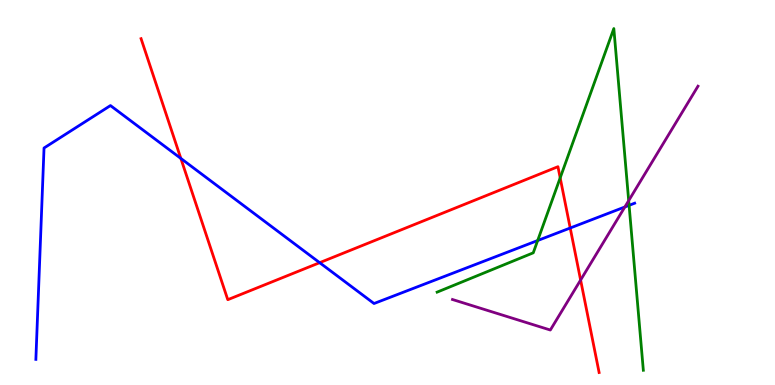[{'lines': ['blue', 'red'], 'intersections': [{'x': 2.33, 'y': 5.88}, {'x': 4.12, 'y': 3.18}, {'x': 7.36, 'y': 4.08}]}, {'lines': ['green', 'red'], 'intersections': [{'x': 7.23, 'y': 5.38}]}, {'lines': ['purple', 'red'], 'intersections': [{'x': 7.49, 'y': 2.73}]}, {'lines': ['blue', 'green'], 'intersections': [{'x': 6.94, 'y': 3.75}, {'x': 8.12, 'y': 4.67}]}, {'lines': ['blue', 'purple'], 'intersections': [{'x': 8.06, 'y': 4.62}]}, {'lines': ['green', 'purple'], 'intersections': [{'x': 8.11, 'y': 4.79}]}]